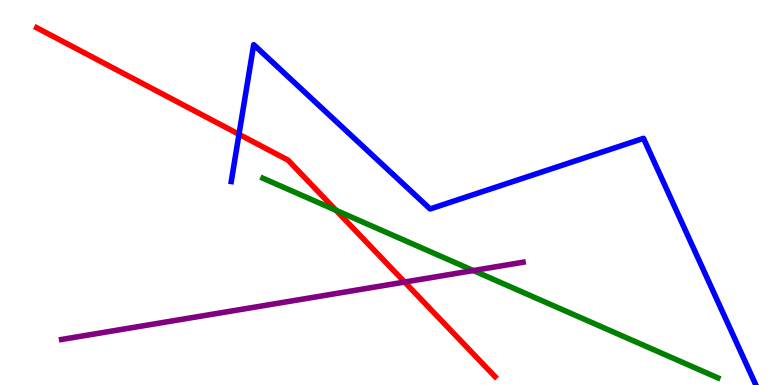[{'lines': ['blue', 'red'], 'intersections': [{'x': 3.08, 'y': 6.51}]}, {'lines': ['green', 'red'], 'intersections': [{'x': 4.34, 'y': 4.54}]}, {'lines': ['purple', 'red'], 'intersections': [{'x': 5.22, 'y': 2.67}]}, {'lines': ['blue', 'green'], 'intersections': []}, {'lines': ['blue', 'purple'], 'intersections': []}, {'lines': ['green', 'purple'], 'intersections': [{'x': 6.11, 'y': 2.97}]}]